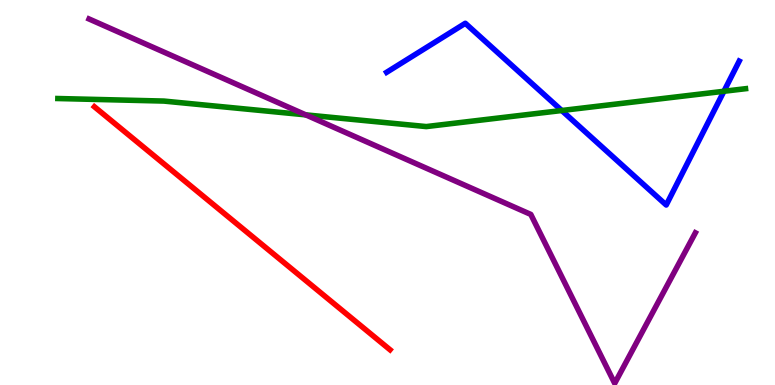[{'lines': ['blue', 'red'], 'intersections': []}, {'lines': ['green', 'red'], 'intersections': []}, {'lines': ['purple', 'red'], 'intersections': []}, {'lines': ['blue', 'green'], 'intersections': [{'x': 7.25, 'y': 7.13}, {'x': 9.34, 'y': 7.63}]}, {'lines': ['blue', 'purple'], 'intersections': []}, {'lines': ['green', 'purple'], 'intersections': [{'x': 3.95, 'y': 7.02}]}]